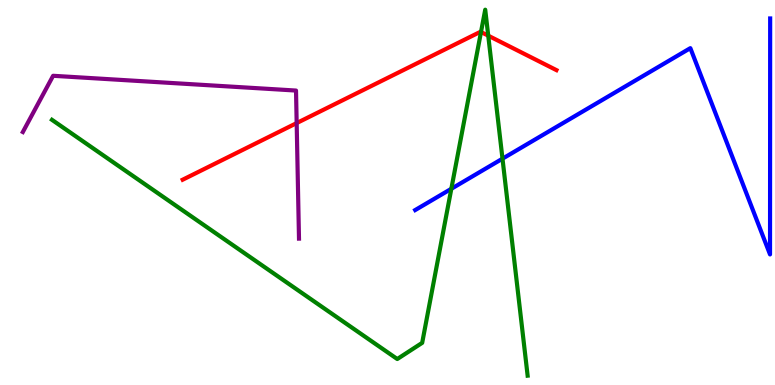[{'lines': ['blue', 'red'], 'intersections': []}, {'lines': ['green', 'red'], 'intersections': [{'x': 6.21, 'y': 9.17}, {'x': 6.3, 'y': 9.07}]}, {'lines': ['purple', 'red'], 'intersections': [{'x': 3.83, 'y': 6.8}]}, {'lines': ['blue', 'green'], 'intersections': [{'x': 5.82, 'y': 5.1}, {'x': 6.48, 'y': 5.88}]}, {'lines': ['blue', 'purple'], 'intersections': []}, {'lines': ['green', 'purple'], 'intersections': []}]